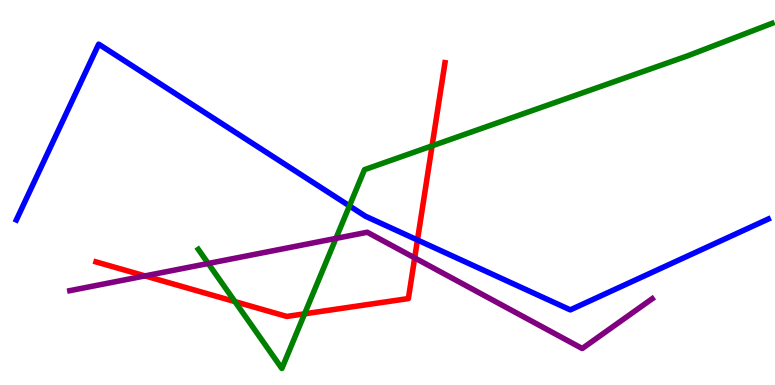[{'lines': ['blue', 'red'], 'intersections': [{'x': 5.39, 'y': 3.77}]}, {'lines': ['green', 'red'], 'intersections': [{'x': 3.03, 'y': 2.17}, {'x': 3.93, 'y': 1.85}, {'x': 5.58, 'y': 6.21}]}, {'lines': ['purple', 'red'], 'intersections': [{'x': 1.87, 'y': 2.83}, {'x': 5.35, 'y': 3.3}]}, {'lines': ['blue', 'green'], 'intersections': [{'x': 4.51, 'y': 4.65}]}, {'lines': ['blue', 'purple'], 'intersections': []}, {'lines': ['green', 'purple'], 'intersections': [{'x': 2.69, 'y': 3.16}, {'x': 4.33, 'y': 3.81}]}]